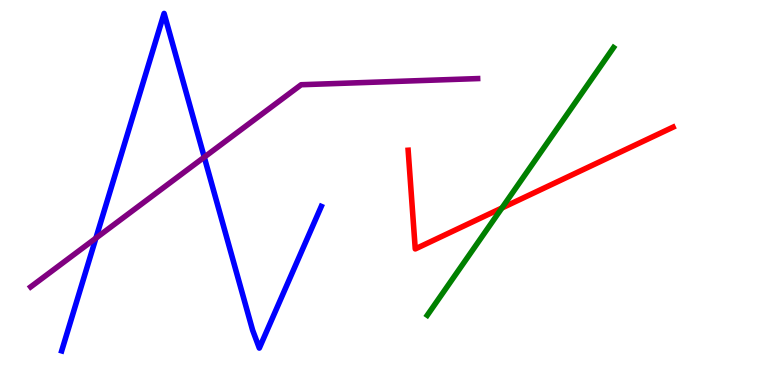[{'lines': ['blue', 'red'], 'intersections': []}, {'lines': ['green', 'red'], 'intersections': [{'x': 6.48, 'y': 4.6}]}, {'lines': ['purple', 'red'], 'intersections': []}, {'lines': ['blue', 'green'], 'intersections': []}, {'lines': ['blue', 'purple'], 'intersections': [{'x': 1.24, 'y': 3.81}, {'x': 2.64, 'y': 5.92}]}, {'lines': ['green', 'purple'], 'intersections': []}]